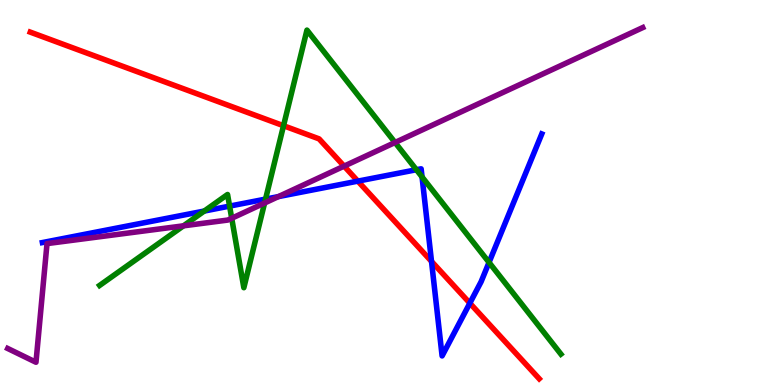[{'lines': ['blue', 'red'], 'intersections': [{'x': 4.62, 'y': 5.3}, {'x': 5.57, 'y': 3.21}, {'x': 6.06, 'y': 2.13}]}, {'lines': ['green', 'red'], 'intersections': [{'x': 3.66, 'y': 6.73}]}, {'lines': ['purple', 'red'], 'intersections': [{'x': 4.44, 'y': 5.68}]}, {'lines': ['blue', 'green'], 'intersections': [{'x': 2.64, 'y': 4.52}, {'x': 2.96, 'y': 4.65}, {'x': 3.43, 'y': 4.83}, {'x': 5.37, 'y': 5.59}, {'x': 5.45, 'y': 5.4}, {'x': 6.31, 'y': 3.18}]}, {'lines': ['blue', 'purple'], 'intersections': [{'x': 3.59, 'y': 4.89}]}, {'lines': ['green', 'purple'], 'intersections': [{'x': 2.37, 'y': 4.13}, {'x': 2.99, 'y': 4.33}, {'x': 3.41, 'y': 4.73}, {'x': 5.1, 'y': 6.3}]}]